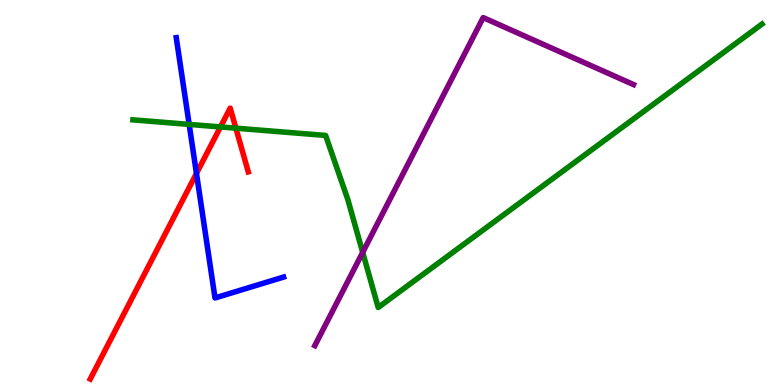[{'lines': ['blue', 'red'], 'intersections': [{'x': 2.54, 'y': 5.5}]}, {'lines': ['green', 'red'], 'intersections': [{'x': 2.84, 'y': 6.7}, {'x': 3.04, 'y': 6.67}]}, {'lines': ['purple', 'red'], 'intersections': []}, {'lines': ['blue', 'green'], 'intersections': [{'x': 2.44, 'y': 6.77}]}, {'lines': ['blue', 'purple'], 'intersections': []}, {'lines': ['green', 'purple'], 'intersections': [{'x': 4.68, 'y': 3.44}]}]